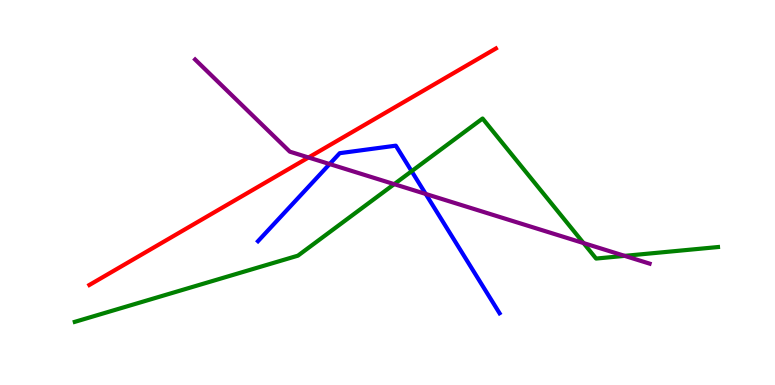[{'lines': ['blue', 'red'], 'intersections': []}, {'lines': ['green', 'red'], 'intersections': []}, {'lines': ['purple', 'red'], 'intersections': [{'x': 3.98, 'y': 5.91}]}, {'lines': ['blue', 'green'], 'intersections': [{'x': 5.31, 'y': 5.55}]}, {'lines': ['blue', 'purple'], 'intersections': [{'x': 4.25, 'y': 5.74}, {'x': 5.49, 'y': 4.96}]}, {'lines': ['green', 'purple'], 'intersections': [{'x': 5.09, 'y': 5.22}, {'x': 7.53, 'y': 3.69}, {'x': 8.06, 'y': 3.35}]}]